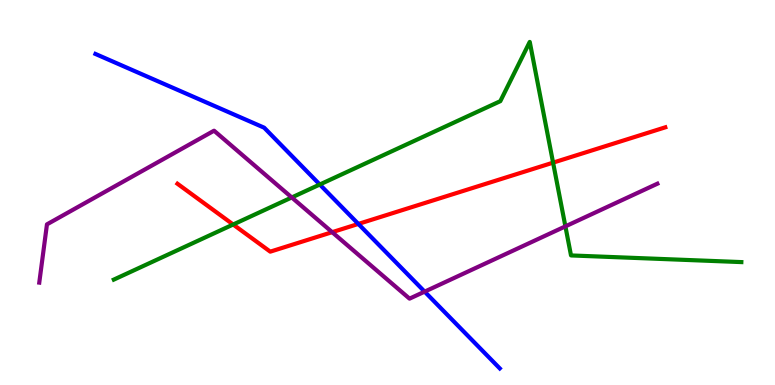[{'lines': ['blue', 'red'], 'intersections': [{'x': 4.62, 'y': 4.18}]}, {'lines': ['green', 'red'], 'intersections': [{'x': 3.01, 'y': 4.17}, {'x': 7.14, 'y': 5.78}]}, {'lines': ['purple', 'red'], 'intersections': [{'x': 4.29, 'y': 3.97}]}, {'lines': ['blue', 'green'], 'intersections': [{'x': 4.13, 'y': 5.21}]}, {'lines': ['blue', 'purple'], 'intersections': [{'x': 5.48, 'y': 2.42}]}, {'lines': ['green', 'purple'], 'intersections': [{'x': 3.76, 'y': 4.87}, {'x': 7.3, 'y': 4.12}]}]